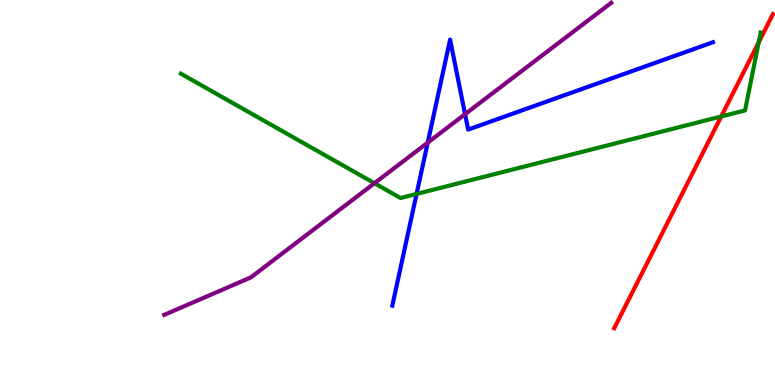[{'lines': ['blue', 'red'], 'intersections': []}, {'lines': ['green', 'red'], 'intersections': [{'x': 9.31, 'y': 6.97}, {'x': 9.79, 'y': 8.9}]}, {'lines': ['purple', 'red'], 'intersections': []}, {'lines': ['blue', 'green'], 'intersections': [{'x': 5.38, 'y': 4.96}]}, {'lines': ['blue', 'purple'], 'intersections': [{'x': 5.52, 'y': 6.3}, {'x': 6.0, 'y': 7.03}]}, {'lines': ['green', 'purple'], 'intersections': [{'x': 4.83, 'y': 5.24}]}]